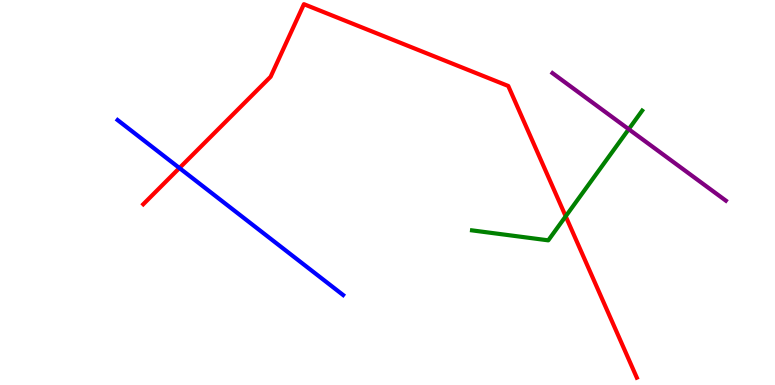[{'lines': ['blue', 'red'], 'intersections': [{'x': 2.32, 'y': 5.64}]}, {'lines': ['green', 'red'], 'intersections': [{'x': 7.3, 'y': 4.38}]}, {'lines': ['purple', 'red'], 'intersections': []}, {'lines': ['blue', 'green'], 'intersections': []}, {'lines': ['blue', 'purple'], 'intersections': []}, {'lines': ['green', 'purple'], 'intersections': [{'x': 8.11, 'y': 6.64}]}]